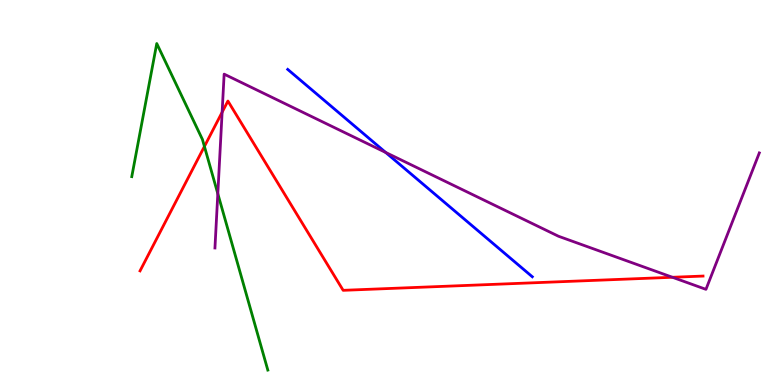[{'lines': ['blue', 'red'], 'intersections': []}, {'lines': ['green', 'red'], 'intersections': [{'x': 2.64, 'y': 6.2}]}, {'lines': ['purple', 'red'], 'intersections': [{'x': 2.87, 'y': 7.08}, {'x': 8.68, 'y': 2.8}]}, {'lines': ['blue', 'green'], 'intersections': []}, {'lines': ['blue', 'purple'], 'intersections': [{'x': 4.98, 'y': 6.04}]}, {'lines': ['green', 'purple'], 'intersections': [{'x': 2.81, 'y': 4.97}]}]